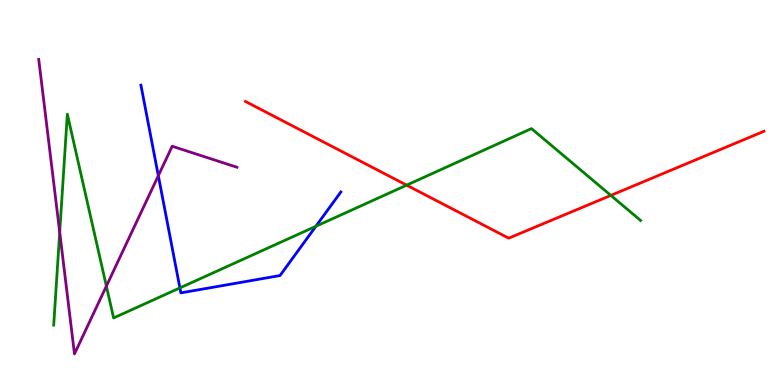[{'lines': ['blue', 'red'], 'intersections': []}, {'lines': ['green', 'red'], 'intersections': [{'x': 5.25, 'y': 5.19}, {'x': 7.88, 'y': 4.92}]}, {'lines': ['purple', 'red'], 'intersections': []}, {'lines': ['blue', 'green'], 'intersections': [{'x': 2.32, 'y': 2.52}, {'x': 4.08, 'y': 4.12}]}, {'lines': ['blue', 'purple'], 'intersections': [{'x': 2.04, 'y': 5.44}]}, {'lines': ['green', 'purple'], 'intersections': [{'x': 0.77, 'y': 3.97}, {'x': 1.37, 'y': 2.57}]}]